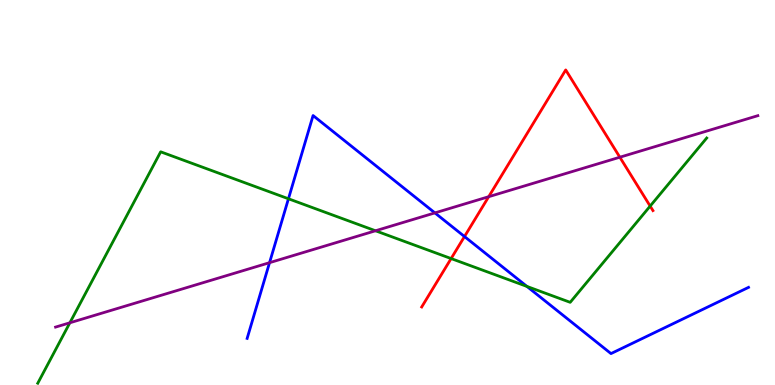[{'lines': ['blue', 'red'], 'intersections': [{'x': 5.99, 'y': 3.86}]}, {'lines': ['green', 'red'], 'intersections': [{'x': 5.82, 'y': 3.28}, {'x': 8.39, 'y': 4.65}]}, {'lines': ['purple', 'red'], 'intersections': [{'x': 6.31, 'y': 4.89}, {'x': 8.0, 'y': 5.92}]}, {'lines': ['blue', 'green'], 'intersections': [{'x': 3.72, 'y': 4.84}, {'x': 6.8, 'y': 2.56}]}, {'lines': ['blue', 'purple'], 'intersections': [{'x': 3.48, 'y': 3.18}, {'x': 5.61, 'y': 4.47}]}, {'lines': ['green', 'purple'], 'intersections': [{'x': 0.902, 'y': 1.62}, {'x': 4.85, 'y': 4.01}]}]